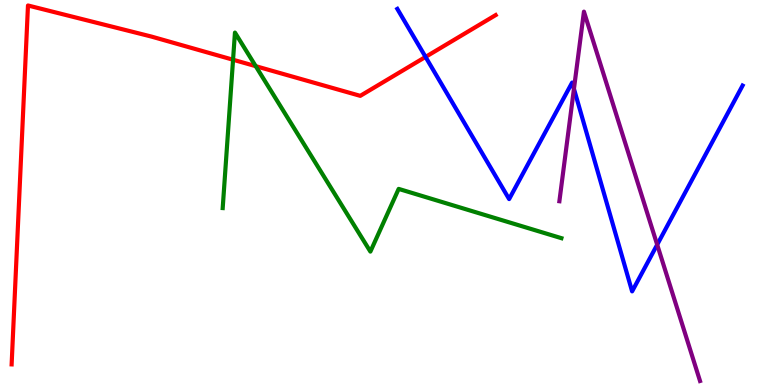[{'lines': ['blue', 'red'], 'intersections': [{'x': 5.49, 'y': 8.52}]}, {'lines': ['green', 'red'], 'intersections': [{'x': 3.01, 'y': 8.45}, {'x': 3.3, 'y': 8.28}]}, {'lines': ['purple', 'red'], 'intersections': []}, {'lines': ['blue', 'green'], 'intersections': []}, {'lines': ['blue', 'purple'], 'intersections': [{'x': 7.41, 'y': 7.69}, {'x': 8.48, 'y': 3.64}]}, {'lines': ['green', 'purple'], 'intersections': []}]